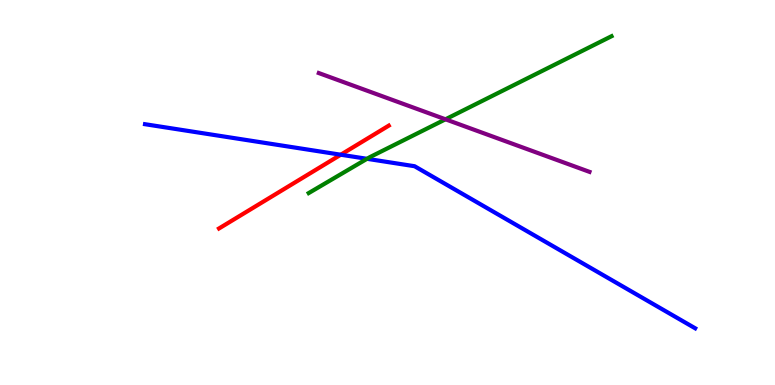[{'lines': ['blue', 'red'], 'intersections': [{'x': 4.4, 'y': 5.98}]}, {'lines': ['green', 'red'], 'intersections': []}, {'lines': ['purple', 'red'], 'intersections': []}, {'lines': ['blue', 'green'], 'intersections': [{'x': 4.74, 'y': 5.88}]}, {'lines': ['blue', 'purple'], 'intersections': []}, {'lines': ['green', 'purple'], 'intersections': [{'x': 5.75, 'y': 6.9}]}]